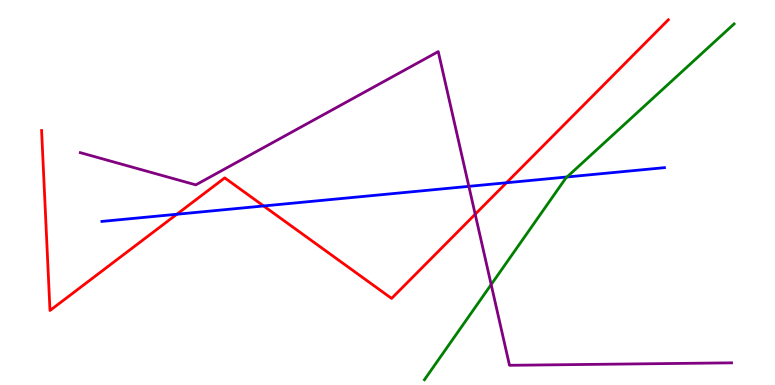[{'lines': ['blue', 'red'], 'intersections': [{'x': 2.28, 'y': 4.43}, {'x': 3.4, 'y': 4.65}, {'x': 6.54, 'y': 5.25}]}, {'lines': ['green', 'red'], 'intersections': []}, {'lines': ['purple', 'red'], 'intersections': [{'x': 6.13, 'y': 4.44}]}, {'lines': ['blue', 'green'], 'intersections': [{'x': 7.32, 'y': 5.4}]}, {'lines': ['blue', 'purple'], 'intersections': [{'x': 6.05, 'y': 5.16}]}, {'lines': ['green', 'purple'], 'intersections': [{'x': 6.34, 'y': 2.61}]}]